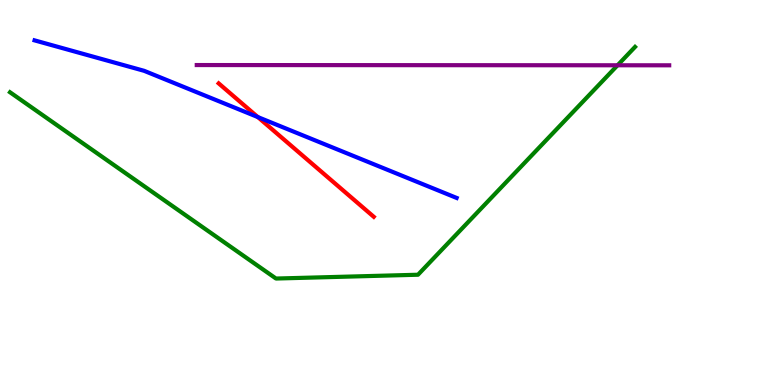[{'lines': ['blue', 'red'], 'intersections': [{'x': 3.33, 'y': 6.96}]}, {'lines': ['green', 'red'], 'intersections': []}, {'lines': ['purple', 'red'], 'intersections': []}, {'lines': ['blue', 'green'], 'intersections': []}, {'lines': ['blue', 'purple'], 'intersections': []}, {'lines': ['green', 'purple'], 'intersections': [{'x': 7.97, 'y': 8.3}]}]